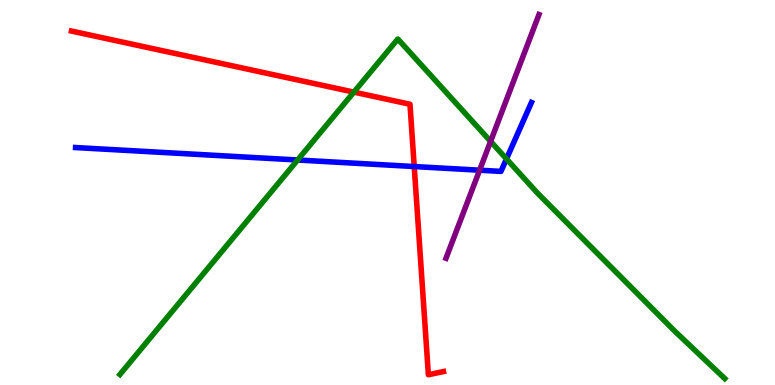[{'lines': ['blue', 'red'], 'intersections': [{'x': 5.34, 'y': 5.67}]}, {'lines': ['green', 'red'], 'intersections': [{'x': 4.57, 'y': 7.61}]}, {'lines': ['purple', 'red'], 'intersections': []}, {'lines': ['blue', 'green'], 'intersections': [{'x': 3.84, 'y': 5.84}, {'x': 6.54, 'y': 5.87}]}, {'lines': ['blue', 'purple'], 'intersections': [{'x': 6.19, 'y': 5.58}]}, {'lines': ['green', 'purple'], 'intersections': [{'x': 6.33, 'y': 6.33}]}]